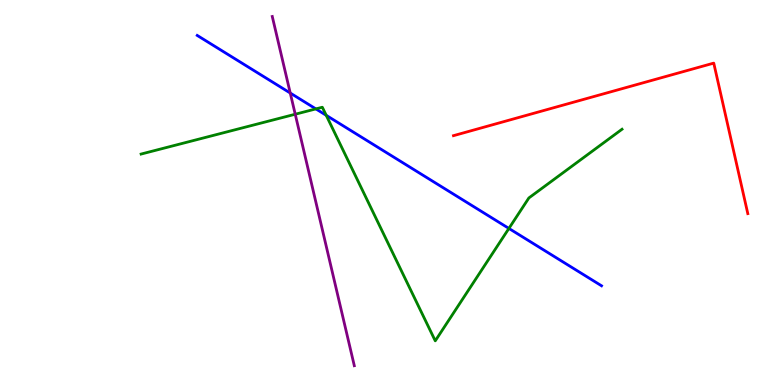[{'lines': ['blue', 'red'], 'intersections': []}, {'lines': ['green', 'red'], 'intersections': []}, {'lines': ['purple', 'red'], 'intersections': []}, {'lines': ['blue', 'green'], 'intersections': [{'x': 4.08, 'y': 7.17}, {'x': 4.21, 'y': 7.01}, {'x': 6.57, 'y': 4.07}]}, {'lines': ['blue', 'purple'], 'intersections': [{'x': 3.75, 'y': 7.58}]}, {'lines': ['green', 'purple'], 'intersections': [{'x': 3.81, 'y': 7.03}]}]